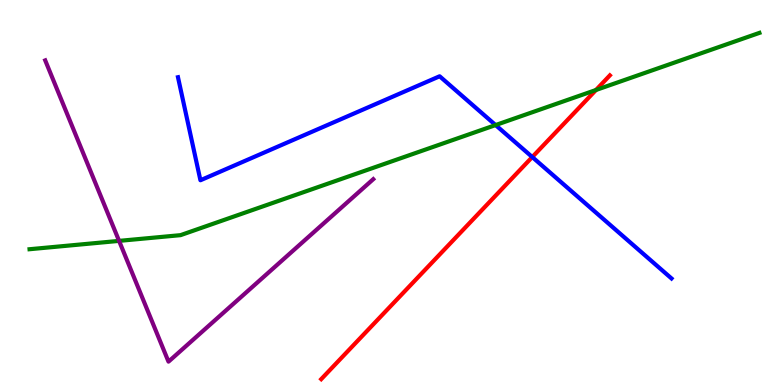[{'lines': ['blue', 'red'], 'intersections': [{'x': 6.87, 'y': 5.92}]}, {'lines': ['green', 'red'], 'intersections': [{'x': 7.69, 'y': 7.66}]}, {'lines': ['purple', 'red'], 'intersections': []}, {'lines': ['blue', 'green'], 'intersections': [{'x': 6.39, 'y': 6.75}]}, {'lines': ['blue', 'purple'], 'intersections': []}, {'lines': ['green', 'purple'], 'intersections': [{'x': 1.54, 'y': 3.74}]}]